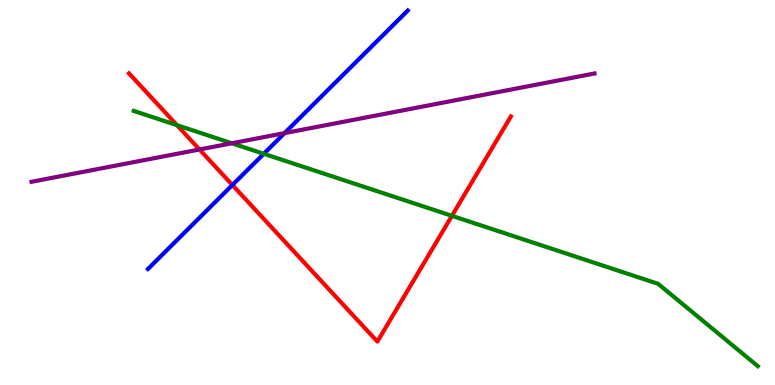[{'lines': ['blue', 'red'], 'intersections': [{'x': 3.0, 'y': 5.19}]}, {'lines': ['green', 'red'], 'intersections': [{'x': 2.28, 'y': 6.75}, {'x': 5.83, 'y': 4.39}]}, {'lines': ['purple', 'red'], 'intersections': [{'x': 2.57, 'y': 6.12}]}, {'lines': ['blue', 'green'], 'intersections': [{'x': 3.4, 'y': 6.01}]}, {'lines': ['blue', 'purple'], 'intersections': [{'x': 3.67, 'y': 6.54}]}, {'lines': ['green', 'purple'], 'intersections': [{'x': 2.99, 'y': 6.28}]}]